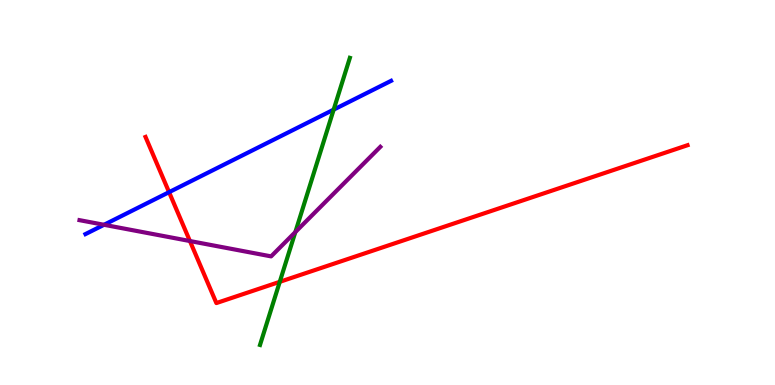[{'lines': ['blue', 'red'], 'intersections': [{'x': 2.18, 'y': 5.01}]}, {'lines': ['green', 'red'], 'intersections': [{'x': 3.61, 'y': 2.68}]}, {'lines': ['purple', 'red'], 'intersections': [{'x': 2.45, 'y': 3.74}]}, {'lines': ['blue', 'green'], 'intersections': [{'x': 4.31, 'y': 7.15}]}, {'lines': ['blue', 'purple'], 'intersections': [{'x': 1.34, 'y': 4.16}]}, {'lines': ['green', 'purple'], 'intersections': [{'x': 3.81, 'y': 3.97}]}]